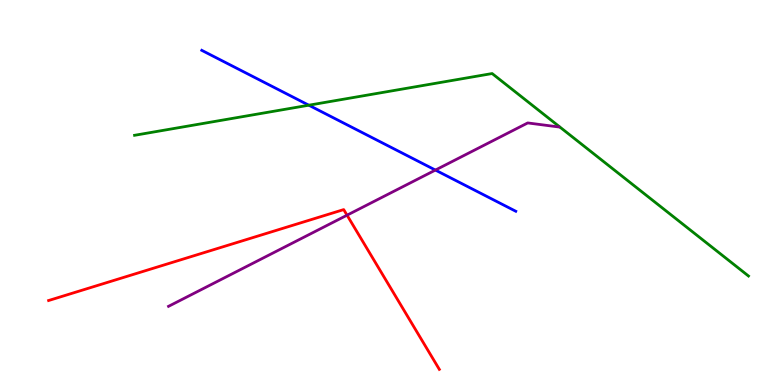[{'lines': ['blue', 'red'], 'intersections': []}, {'lines': ['green', 'red'], 'intersections': []}, {'lines': ['purple', 'red'], 'intersections': [{'x': 4.48, 'y': 4.41}]}, {'lines': ['blue', 'green'], 'intersections': [{'x': 3.98, 'y': 7.27}]}, {'lines': ['blue', 'purple'], 'intersections': [{'x': 5.62, 'y': 5.58}]}, {'lines': ['green', 'purple'], 'intersections': []}]